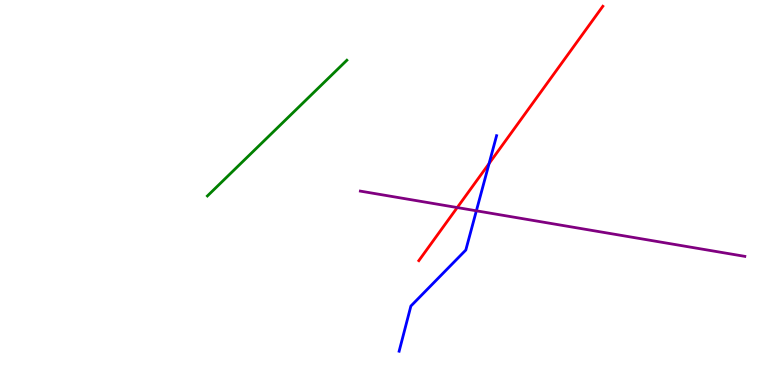[{'lines': ['blue', 'red'], 'intersections': [{'x': 6.31, 'y': 5.75}]}, {'lines': ['green', 'red'], 'intersections': []}, {'lines': ['purple', 'red'], 'intersections': [{'x': 5.9, 'y': 4.61}]}, {'lines': ['blue', 'green'], 'intersections': []}, {'lines': ['blue', 'purple'], 'intersections': [{'x': 6.15, 'y': 4.52}]}, {'lines': ['green', 'purple'], 'intersections': []}]